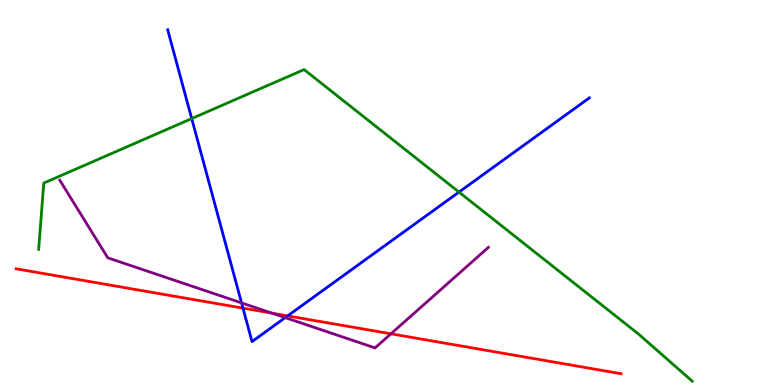[{'lines': ['blue', 'red'], 'intersections': [{'x': 3.14, 'y': 2.0}, {'x': 3.71, 'y': 1.8}]}, {'lines': ['green', 'red'], 'intersections': []}, {'lines': ['purple', 'red'], 'intersections': [{'x': 3.51, 'y': 1.87}, {'x': 5.04, 'y': 1.33}]}, {'lines': ['blue', 'green'], 'intersections': [{'x': 2.47, 'y': 6.92}, {'x': 5.92, 'y': 5.01}]}, {'lines': ['blue', 'purple'], 'intersections': [{'x': 3.12, 'y': 2.13}, {'x': 3.68, 'y': 1.75}]}, {'lines': ['green', 'purple'], 'intersections': []}]